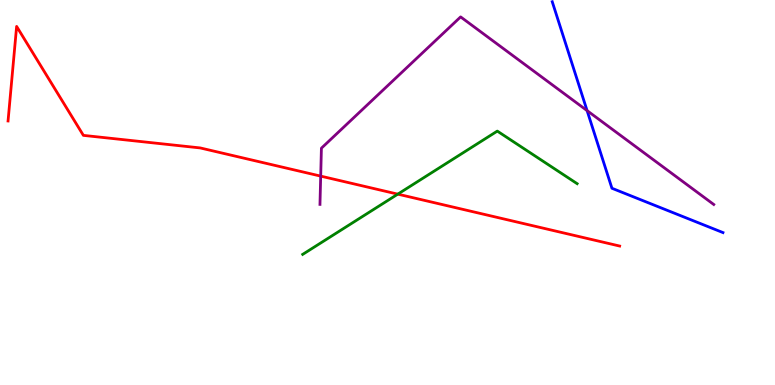[{'lines': ['blue', 'red'], 'intersections': []}, {'lines': ['green', 'red'], 'intersections': [{'x': 5.13, 'y': 4.96}]}, {'lines': ['purple', 'red'], 'intersections': [{'x': 4.14, 'y': 5.43}]}, {'lines': ['blue', 'green'], 'intersections': []}, {'lines': ['blue', 'purple'], 'intersections': [{'x': 7.58, 'y': 7.13}]}, {'lines': ['green', 'purple'], 'intersections': []}]